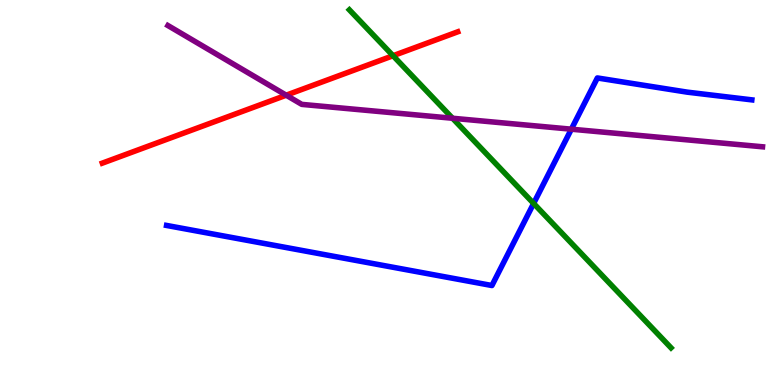[{'lines': ['blue', 'red'], 'intersections': []}, {'lines': ['green', 'red'], 'intersections': [{'x': 5.07, 'y': 8.55}]}, {'lines': ['purple', 'red'], 'intersections': [{'x': 3.69, 'y': 7.53}]}, {'lines': ['blue', 'green'], 'intersections': [{'x': 6.89, 'y': 4.72}]}, {'lines': ['blue', 'purple'], 'intersections': [{'x': 7.37, 'y': 6.64}]}, {'lines': ['green', 'purple'], 'intersections': [{'x': 5.84, 'y': 6.93}]}]